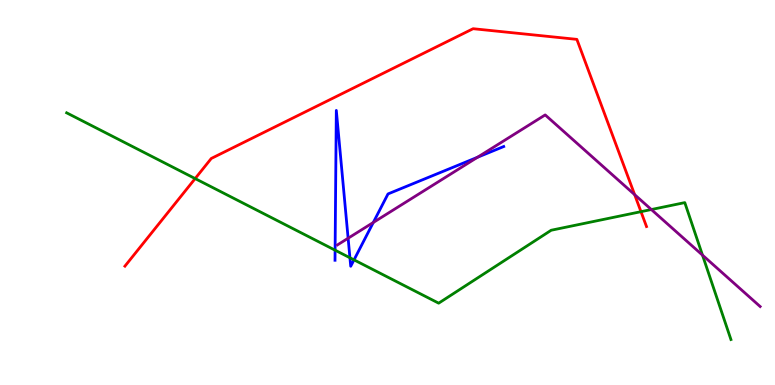[{'lines': ['blue', 'red'], 'intersections': []}, {'lines': ['green', 'red'], 'intersections': [{'x': 2.52, 'y': 5.36}, {'x': 8.27, 'y': 4.5}]}, {'lines': ['purple', 'red'], 'intersections': [{'x': 8.19, 'y': 4.94}]}, {'lines': ['blue', 'green'], 'intersections': [{'x': 4.32, 'y': 3.5}, {'x': 4.52, 'y': 3.3}, {'x': 4.57, 'y': 3.25}]}, {'lines': ['blue', 'purple'], 'intersections': [{'x': 4.49, 'y': 3.81}, {'x': 4.82, 'y': 4.22}, {'x': 6.16, 'y': 5.92}]}, {'lines': ['green', 'purple'], 'intersections': [{'x': 8.4, 'y': 4.56}, {'x': 9.06, 'y': 3.37}]}]